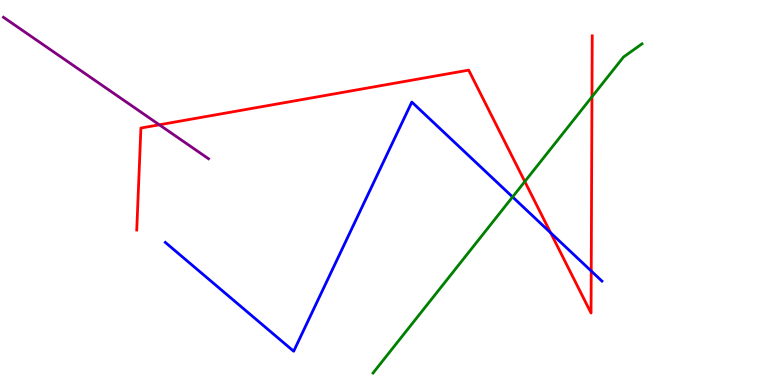[{'lines': ['blue', 'red'], 'intersections': [{'x': 7.1, 'y': 3.95}, {'x': 7.63, 'y': 2.96}]}, {'lines': ['green', 'red'], 'intersections': [{'x': 6.77, 'y': 5.28}, {'x': 7.64, 'y': 7.49}]}, {'lines': ['purple', 'red'], 'intersections': [{'x': 2.06, 'y': 6.76}]}, {'lines': ['blue', 'green'], 'intersections': [{'x': 6.61, 'y': 4.88}]}, {'lines': ['blue', 'purple'], 'intersections': []}, {'lines': ['green', 'purple'], 'intersections': []}]